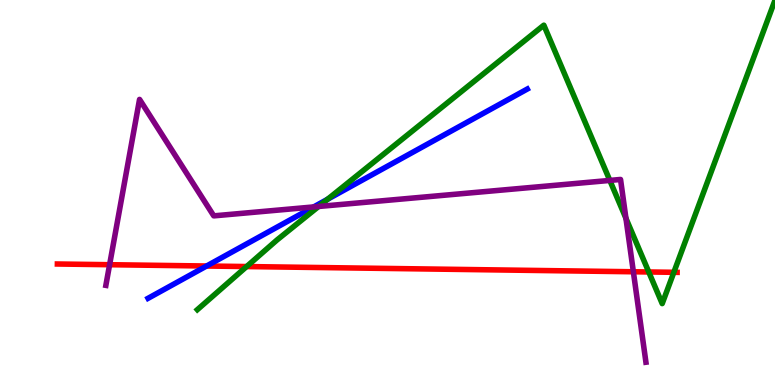[{'lines': ['blue', 'red'], 'intersections': [{'x': 2.67, 'y': 3.09}]}, {'lines': ['green', 'red'], 'intersections': [{'x': 3.18, 'y': 3.08}, {'x': 8.37, 'y': 2.94}, {'x': 8.69, 'y': 2.93}]}, {'lines': ['purple', 'red'], 'intersections': [{'x': 1.41, 'y': 3.12}, {'x': 8.17, 'y': 2.94}]}, {'lines': ['blue', 'green'], 'intersections': [{'x': 4.23, 'y': 4.83}]}, {'lines': ['blue', 'purple'], 'intersections': [{'x': 4.05, 'y': 4.63}]}, {'lines': ['green', 'purple'], 'intersections': [{'x': 4.11, 'y': 4.64}, {'x': 7.87, 'y': 5.31}, {'x': 8.08, 'y': 4.33}]}]